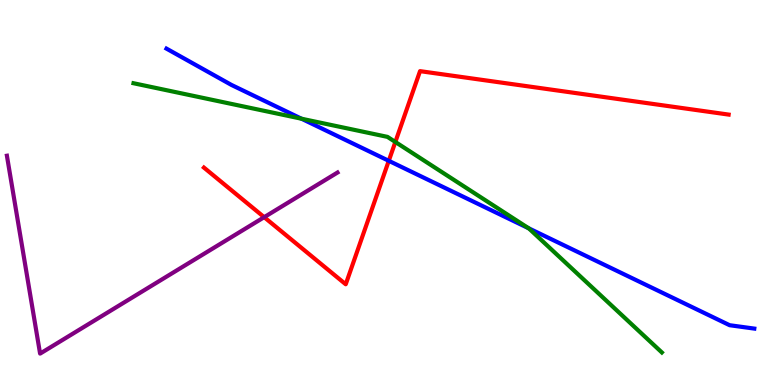[{'lines': ['blue', 'red'], 'intersections': [{'x': 5.02, 'y': 5.82}]}, {'lines': ['green', 'red'], 'intersections': [{'x': 5.1, 'y': 6.31}]}, {'lines': ['purple', 'red'], 'intersections': [{'x': 3.41, 'y': 4.36}]}, {'lines': ['blue', 'green'], 'intersections': [{'x': 3.89, 'y': 6.92}, {'x': 6.82, 'y': 4.07}]}, {'lines': ['blue', 'purple'], 'intersections': []}, {'lines': ['green', 'purple'], 'intersections': []}]